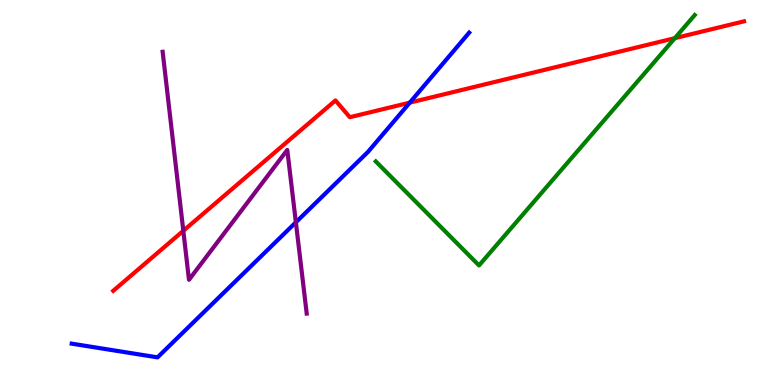[{'lines': ['blue', 'red'], 'intersections': [{'x': 5.29, 'y': 7.33}]}, {'lines': ['green', 'red'], 'intersections': [{'x': 8.71, 'y': 9.01}]}, {'lines': ['purple', 'red'], 'intersections': [{'x': 2.37, 'y': 4.01}]}, {'lines': ['blue', 'green'], 'intersections': []}, {'lines': ['blue', 'purple'], 'intersections': [{'x': 3.82, 'y': 4.23}]}, {'lines': ['green', 'purple'], 'intersections': []}]